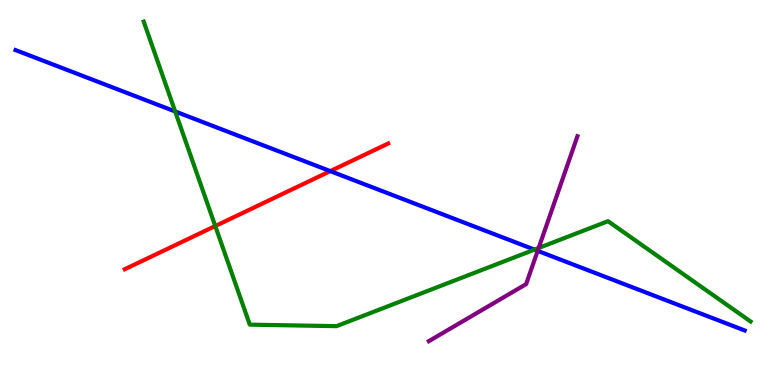[{'lines': ['blue', 'red'], 'intersections': [{'x': 4.26, 'y': 5.56}]}, {'lines': ['green', 'red'], 'intersections': [{'x': 2.78, 'y': 4.13}]}, {'lines': ['purple', 'red'], 'intersections': []}, {'lines': ['blue', 'green'], 'intersections': [{'x': 2.26, 'y': 7.1}, {'x': 6.9, 'y': 3.52}]}, {'lines': ['blue', 'purple'], 'intersections': [{'x': 6.94, 'y': 3.48}]}, {'lines': ['green', 'purple'], 'intersections': [{'x': 6.95, 'y': 3.56}]}]